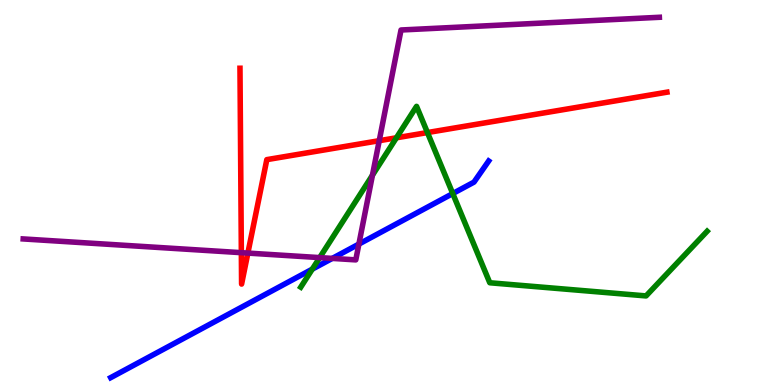[{'lines': ['blue', 'red'], 'intersections': []}, {'lines': ['green', 'red'], 'intersections': [{'x': 5.12, 'y': 6.42}, {'x': 5.52, 'y': 6.56}]}, {'lines': ['purple', 'red'], 'intersections': [{'x': 3.11, 'y': 3.44}, {'x': 3.2, 'y': 3.43}, {'x': 4.89, 'y': 6.35}]}, {'lines': ['blue', 'green'], 'intersections': [{'x': 4.03, 'y': 3.01}, {'x': 5.84, 'y': 4.97}]}, {'lines': ['blue', 'purple'], 'intersections': [{'x': 4.29, 'y': 3.29}, {'x': 4.63, 'y': 3.66}]}, {'lines': ['green', 'purple'], 'intersections': [{'x': 4.12, 'y': 3.31}, {'x': 4.81, 'y': 5.45}]}]